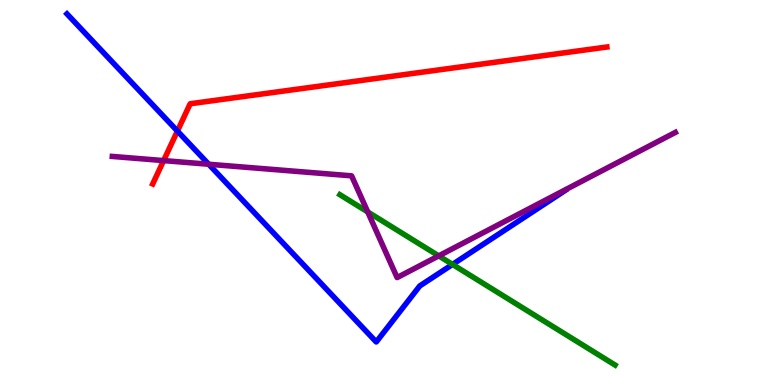[{'lines': ['blue', 'red'], 'intersections': [{'x': 2.29, 'y': 6.6}]}, {'lines': ['green', 'red'], 'intersections': []}, {'lines': ['purple', 'red'], 'intersections': [{'x': 2.11, 'y': 5.83}]}, {'lines': ['blue', 'green'], 'intersections': [{'x': 5.84, 'y': 3.13}]}, {'lines': ['blue', 'purple'], 'intersections': [{'x': 2.69, 'y': 5.73}]}, {'lines': ['green', 'purple'], 'intersections': [{'x': 4.75, 'y': 4.5}, {'x': 5.66, 'y': 3.35}]}]